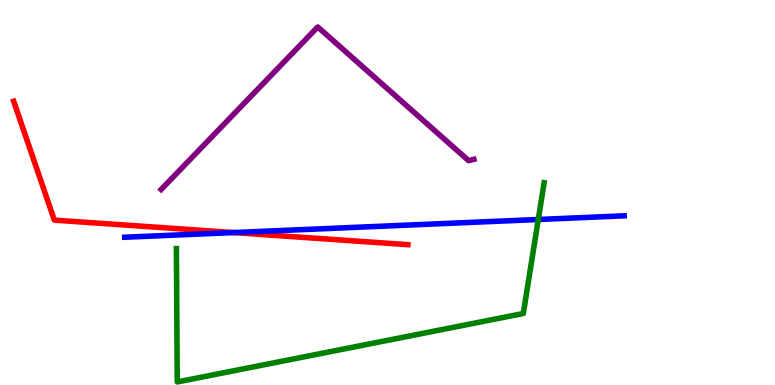[{'lines': ['blue', 'red'], 'intersections': [{'x': 3.01, 'y': 3.96}]}, {'lines': ['green', 'red'], 'intersections': []}, {'lines': ['purple', 'red'], 'intersections': []}, {'lines': ['blue', 'green'], 'intersections': [{'x': 6.95, 'y': 4.3}]}, {'lines': ['blue', 'purple'], 'intersections': []}, {'lines': ['green', 'purple'], 'intersections': []}]